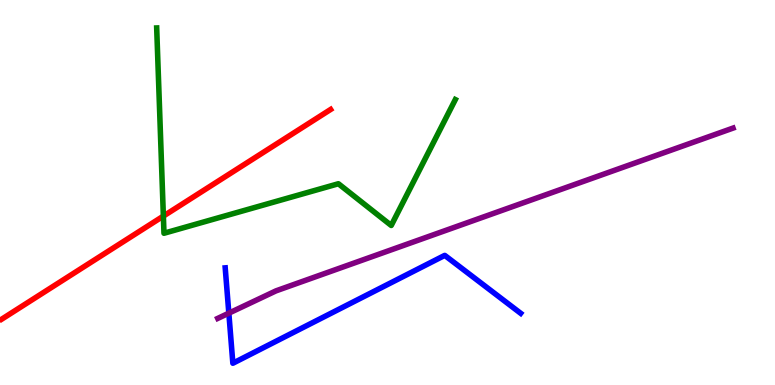[{'lines': ['blue', 'red'], 'intersections': []}, {'lines': ['green', 'red'], 'intersections': [{'x': 2.11, 'y': 4.39}]}, {'lines': ['purple', 'red'], 'intersections': []}, {'lines': ['blue', 'green'], 'intersections': []}, {'lines': ['blue', 'purple'], 'intersections': [{'x': 2.95, 'y': 1.87}]}, {'lines': ['green', 'purple'], 'intersections': []}]